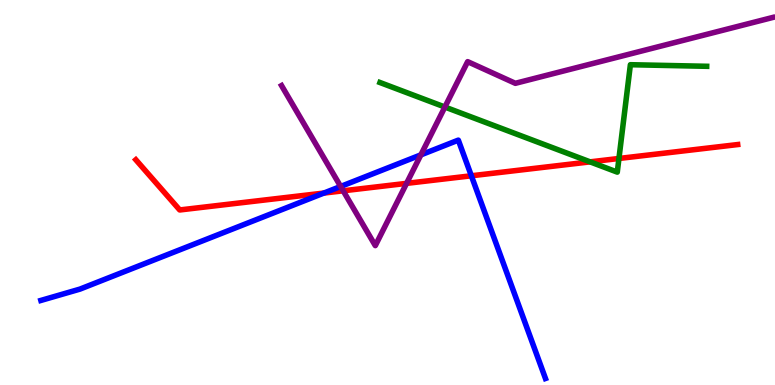[{'lines': ['blue', 'red'], 'intersections': [{'x': 4.18, 'y': 4.99}, {'x': 6.08, 'y': 5.43}]}, {'lines': ['green', 'red'], 'intersections': [{'x': 7.61, 'y': 5.8}, {'x': 7.99, 'y': 5.88}]}, {'lines': ['purple', 'red'], 'intersections': [{'x': 4.43, 'y': 5.04}, {'x': 5.25, 'y': 5.24}]}, {'lines': ['blue', 'green'], 'intersections': []}, {'lines': ['blue', 'purple'], 'intersections': [{'x': 4.4, 'y': 5.16}, {'x': 5.43, 'y': 5.98}]}, {'lines': ['green', 'purple'], 'intersections': [{'x': 5.74, 'y': 7.22}]}]